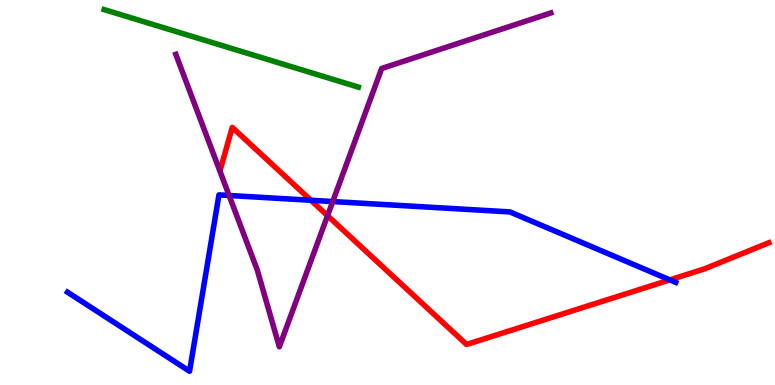[{'lines': ['blue', 'red'], 'intersections': [{'x': 4.01, 'y': 4.8}, {'x': 8.64, 'y': 2.73}]}, {'lines': ['green', 'red'], 'intersections': []}, {'lines': ['purple', 'red'], 'intersections': [{'x': 4.23, 'y': 4.4}]}, {'lines': ['blue', 'green'], 'intersections': []}, {'lines': ['blue', 'purple'], 'intersections': [{'x': 2.96, 'y': 4.92}, {'x': 4.29, 'y': 4.77}]}, {'lines': ['green', 'purple'], 'intersections': []}]